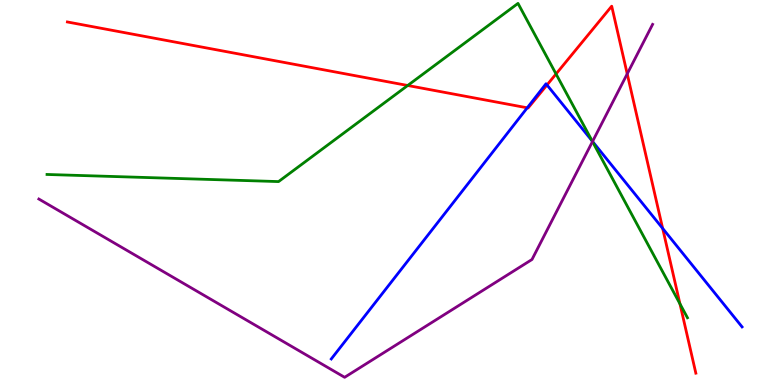[{'lines': ['blue', 'red'], 'intersections': [{'x': 6.8, 'y': 7.2}, {'x': 7.06, 'y': 7.79}, {'x': 8.55, 'y': 4.07}]}, {'lines': ['green', 'red'], 'intersections': [{'x': 5.26, 'y': 7.78}, {'x': 7.17, 'y': 8.08}, {'x': 8.77, 'y': 2.11}]}, {'lines': ['purple', 'red'], 'intersections': [{'x': 8.09, 'y': 8.08}]}, {'lines': ['blue', 'green'], 'intersections': [{'x': 7.64, 'y': 6.34}]}, {'lines': ['blue', 'purple'], 'intersections': [{'x': 7.65, 'y': 6.33}]}, {'lines': ['green', 'purple'], 'intersections': [{'x': 7.64, 'y': 6.32}]}]